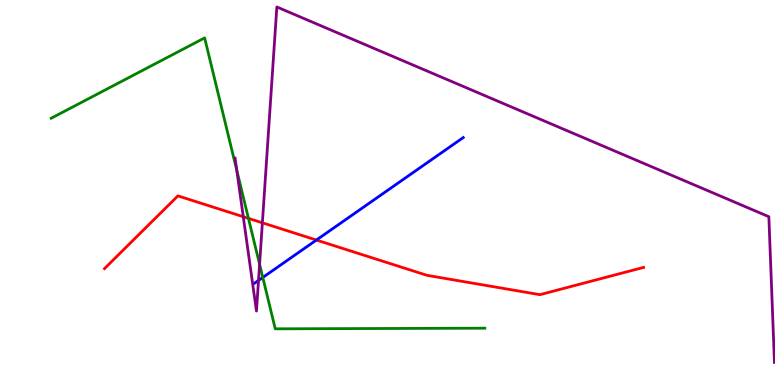[{'lines': ['blue', 'red'], 'intersections': [{'x': 4.08, 'y': 3.77}]}, {'lines': ['green', 'red'], 'intersections': [{'x': 3.21, 'y': 4.33}]}, {'lines': ['purple', 'red'], 'intersections': [{'x': 3.14, 'y': 4.37}, {'x': 3.39, 'y': 4.21}]}, {'lines': ['blue', 'green'], 'intersections': [{'x': 3.39, 'y': 2.79}]}, {'lines': ['blue', 'purple'], 'intersections': [{'x': 3.34, 'y': 2.72}]}, {'lines': ['green', 'purple'], 'intersections': [{'x': 3.06, 'y': 5.58}, {'x': 3.35, 'y': 3.14}]}]